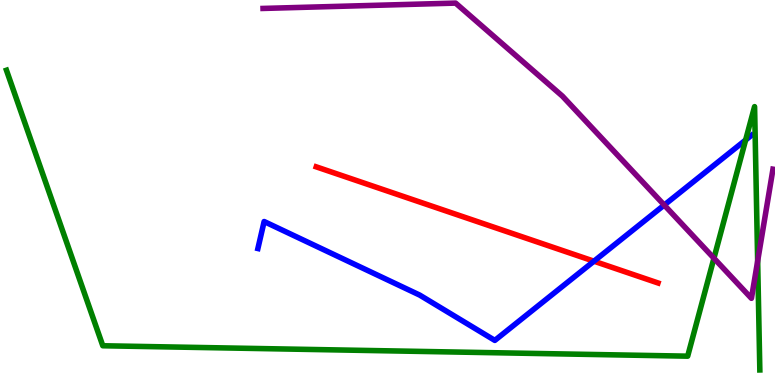[{'lines': ['blue', 'red'], 'intersections': [{'x': 7.66, 'y': 3.22}]}, {'lines': ['green', 'red'], 'intersections': []}, {'lines': ['purple', 'red'], 'intersections': []}, {'lines': ['blue', 'green'], 'intersections': [{'x': 9.62, 'y': 6.36}]}, {'lines': ['blue', 'purple'], 'intersections': [{'x': 8.57, 'y': 4.67}]}, {'lines': ['green', 'purple'], 'intersections': [{'x': 9.21, 'y': 3.29}, {'x': 9.78, 'y': 3.22}]}]